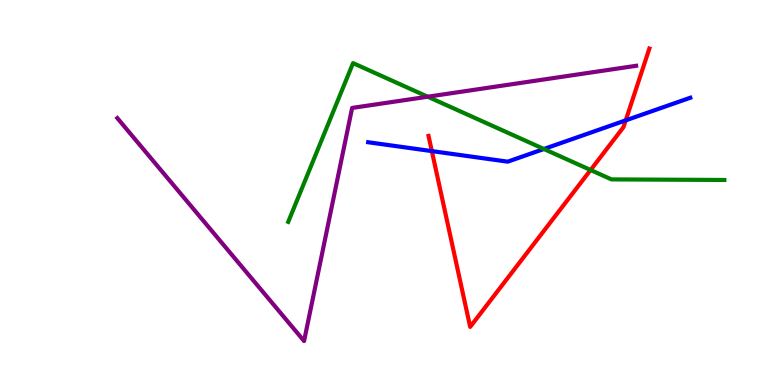[{'lines': ['blue', 'red'], 'intersections': [{'x': 5.57, 'y': 6.08}, {'x': 8.07, 'y': 6.87}]}, {'lines': ['green', 'red'], 'intersections': [{'x': 7.62, 'y': 5.58}]}, {'lines': ['purple', 'red'], 'intersections': []}, {'lines': ['blue', 'green'], 'intersections': [{'x': 7.02, 'y': 6.13}]}, {'lines': ['blue', 'purple'], 'intersections': []}, {'lines': ['green', 'purple'], 'intersections': [{'x': 5.52, 'y': 7.49}]}]